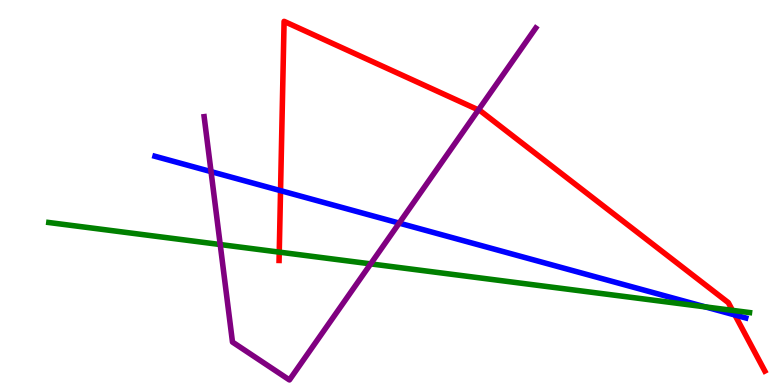[{'lines': ['blue', 'red'], 'intersections': [{'x': 3.62, 'y': 5.05}, {'x': 9.48, 'y': 1.82}]}, {'lines': ['green', 'red'], 'intersections': [{'x': 3.6, 'y': 3.45}, {'x': 9.45, 'y': 1.94}]}, {'lines': ['purple', 'red'], 'intersections': [{'x': 6.17, 'y': 7.14}]}, {'lines': ['blue', 'green'], 'intersections': [{'x': 9.1, 'y': 2.03}]}, {'lines': ['blue', 'purple'], 'intersections': [{'x': 2.72, 'y': 5.54}, {'x': 5.15, 'y': 4.2}]}, {'lines': ['green', 'purple'], 'intersections': [{'x': 2.84, 'y': 3.65}, {'x': 4.78, 'y': 3.15}]}]